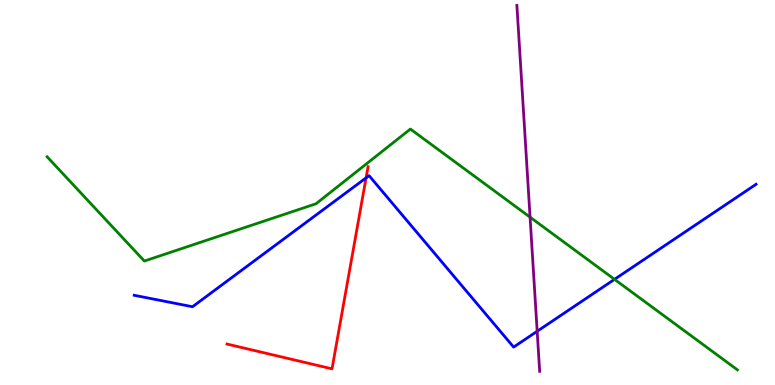[{'lines': ['blue', 'red'], 'intersections': [{'x': 4.72, 'y': 5.38}]}, {'lines': ['green', 'red'], 'intersections': []}, {'lines': ['purple', 'red'], 'intersections': []}, {'lines': ['blue', 'green'], 'intersections': [{'x': 7.93, 'y': 2.74}]}, {'lines': ['blue', 'purple'], 'intersections': [{'x': 6.93, 'y': 1.4}]}, {'lines': ['green', 'purple'], 'intersections': [{'x': 6.84, 'y': 4.36}]}]